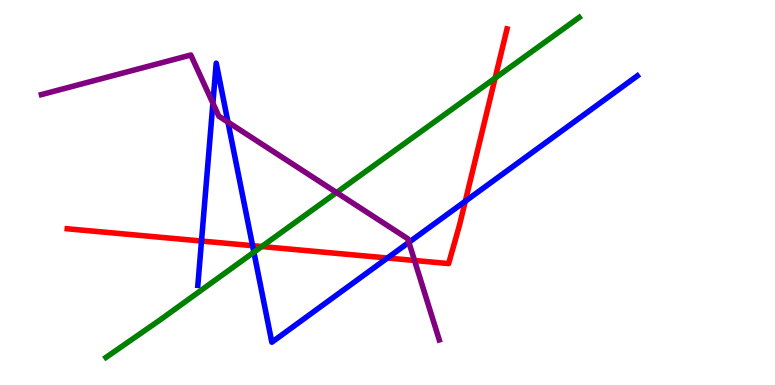[{'lines': ['blue', 'red'], 'intersections': [{'x': 2.6, 'y': 3.74}, {'x': 3.26, 'y': 3.62}, {'x': 5.0, 'y': 3.3}, {'x': 6.0, 'y': 4.77}]}, {'lines': ['green', 'red'], 'intersections': [{'x': 3.38, 'y': 3.6}, {'x': 6.39, 'y': 7.97}]}, {'lines': ['purple', 'red'], 'intersections': [{'x': 5.35, 'y': 3.23}]}, {'lines': ['blue', 'green'], 'intersections': [{'x': 3.28, 'y': 3.45}]}, {'lines': ['blue', 'purple'], 'intersections': [{'x': 2.75, 'y': 7.32}, {'x': 2.94, 'y': 6.83}, {'x': 5.28, 'y': 3.71}]}, {'lines': ['green', 'purple'], 'intersections': [{'x': 4.34, 'y': 5.0}]}]